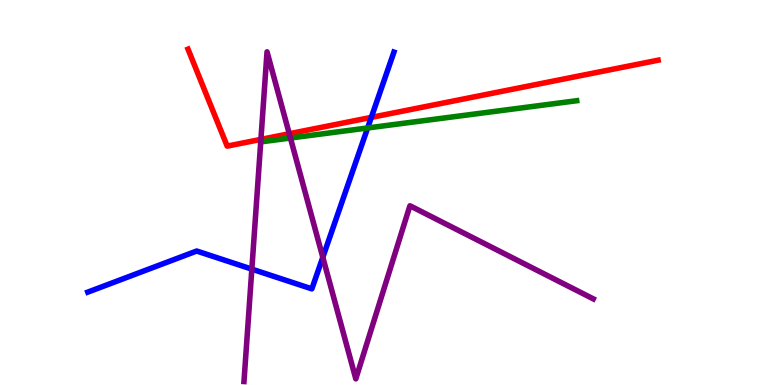[{'lines': ['blue', 'red'], 'intersections': [{'x': 4.79, 'y': 6.95}]}, {'lines': ['green', 'red'], 'intersections': []}, {'lines': ['purple', 'red'], 'intersections': [{'x': 3.37, 'y': 6.38}, {'x': 3.73, 'y': 6.53}]}, {'lines': ['blue', 'green'], 'intersections': [{'x': 4.74, 'y': 6.68}]}, {'lines': ['blue', 'purple'], 'intersections': [{'x': 3.25, 'y': 3.01}, {'x': 4.17, 'y': 3.32}]}, {'lines': ['green', 'purple'], 'intersections': [{'x': 3.75, 'y': 6.41}]}]